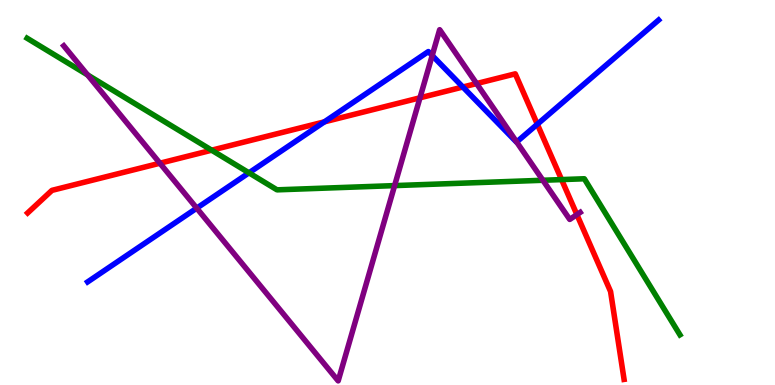[{'lines': ['blue', 'red'], 'intersections': [{'x': 4.19, 'y': 6.84}, {'x': 5.97, 'y': 7.74}, {'x': 6.93, 'y': 6.77}]}, {'lines': ['green', 'red'], 'intersections': [{'x': 2.73, 'y': 6.1}, {'x': 7.25, 'y': 5.34}]}, {'lines': ['purple', 'red'], 'intersections': [{'x': 2.06, 'y': 5.76}, {'x': 5.42, 'y': 7.46}, {'x': 6.15, 'y': 7.83}, {'x': 7.44, 'y': 4.43}]}, {'lines': ['blue', 'green'], 'intersections': [{'x': 3.21, 'y': 5.51}]}, {'lines': ['blue', 'purple'], 'intersections': [{'x': 2.54, 'y': 4.59}, {'x': 5.58, 'y': 8.56}, {'x': 6.67, 'y': 6.31}]}, {'lines': ['green', 'purple'], 'intersections': [{'x': 1.13, 'y': 8.05}, {'x': 5.09, 'y': 5.18}, {'x': 7.01, 'y': 5.32}]}]